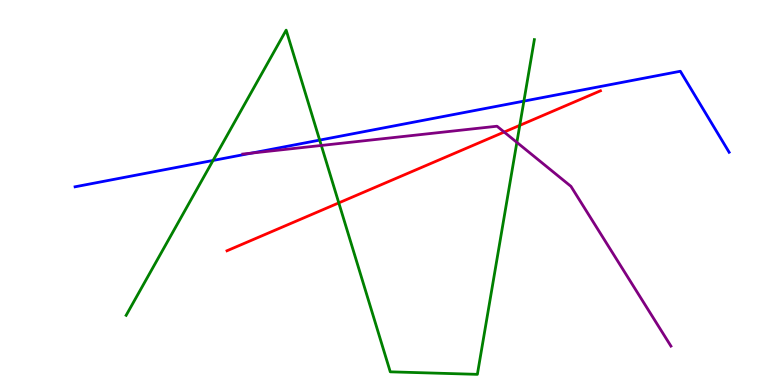[{'lines': ['blue', 'red'], 'intersections': []}, {'lines': ['green', 'red'], 'intersections': [{'x': 4.37, 'y': 4.73}, {'x': 6.71, 'y': 6.74}]}, {'lines': ['purple', 'red'], 'intersections': [{'x': 6.51, 'y': 6.57}]}, {'lines': ['blue', 'green'], 'intersections': [{'x': 2.75, 'y': 5.83}, {'x': 4.12, 'y': 6.36}, {'x': 6.76, 'y': 7.37}]}, {'lines': ['blue', 'purple'], 'intersections': [{'x': 3.25, 'y': 6.02}]}, {'lines': ['green', 'purple'], 'intersections': [{'x': 4.15, 'y': 6.22}, {'x': 6.67, 'y': 6.3}]}]